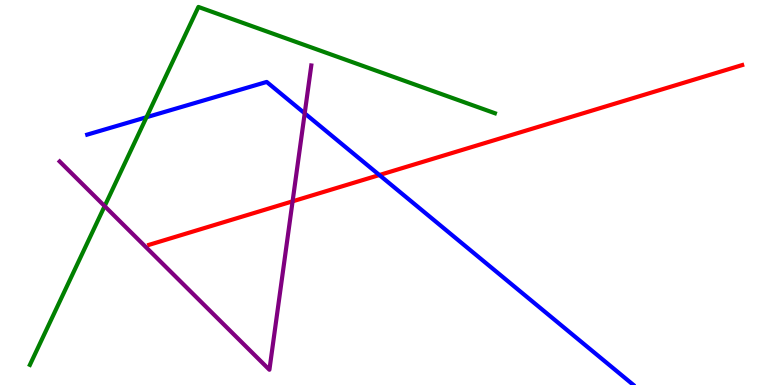[{'lines': ['blue', 'red'], 'intersections': [{'x': 4.9, 'y': 5.45}]}, {'lines': ['green', 'red'], 'intersections': []}, {'lines': ['purple', 'red'], 'intersections': [{'x': 3.78, 'y': 4.77}]}, {'lines': ['blue', 'green'], 'intersections': [{'x': 1.89, 'y': 6.96}]}, {'lines': ['blue', 'purple'], 'intersections': [{'x': 3.93, 'y': 7.06}]}, {'lines': ['green', 'purple'], 'intersections': [{'x': 1.35, 'y': 4.65}]}]